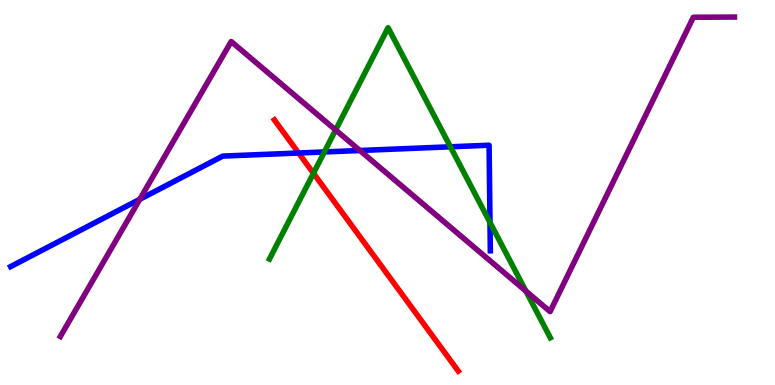[{'lines': ['blue', 'red'], 'intersections': [{'x': 3.85, 'y': 6.03}]}, {'lines': ['green', 'red'], 'intersections': [{'x': 4.04, 'y': 5.5}]}, {'lines': ['purple', 'red'], 'intersections': []}, {'lines': ['blue', 'green'], 'intersections': [{'x': 4.19, 'y': 6.05}, {'x': 5.81, 'y': 6.19}, {'x': 6.32, 'y': 4.22}]}, {'lines': ['blue', 'purple'], 'intersections': [{'x': 1.8, 'y': 4.82}, {'x': 4.64, 'y': 6.09}]}, {'lines': ['green', 'purple'], 'intersections': [{'x': 4.33, 'y': 6.62}, {'x': 6.79, 'y': 2.44}]}]